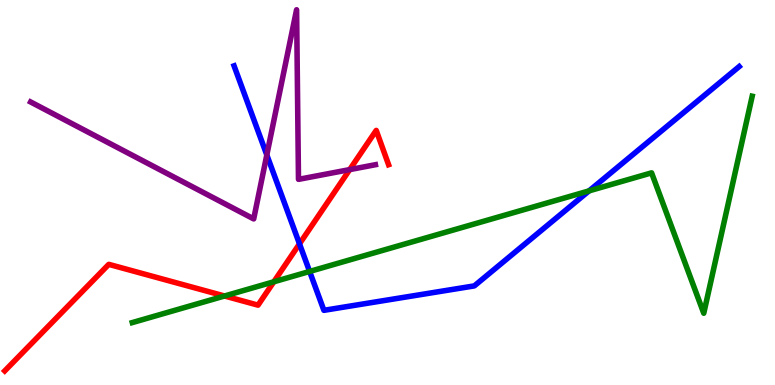[{'lines': ['blue', 'red'], 'intersections': [{'x': 3.86, 'y': 3.67}]}, {'lines': ['green', 'red'], 'intersections': [{'x': 2.9, 'y': 2.31}, {'x': 3.53, 'y': 2.68}]}, {'lines': ['purple', 'red'], 'intersections': [{'x': 4.51, 'y': 5.59}]}, {'lines': ['blue', 'green'], 'intersections': [{'x': 4.0, 'y': 2.95}, {'x': 7.6, 'y': 5.04}]}, {'lines': ['blue', 'purple'], 'intersections': [{'x': 3.44, 'y': 5.98}]}, {'lines': ['green', 'purple'], 'intersections': []}]